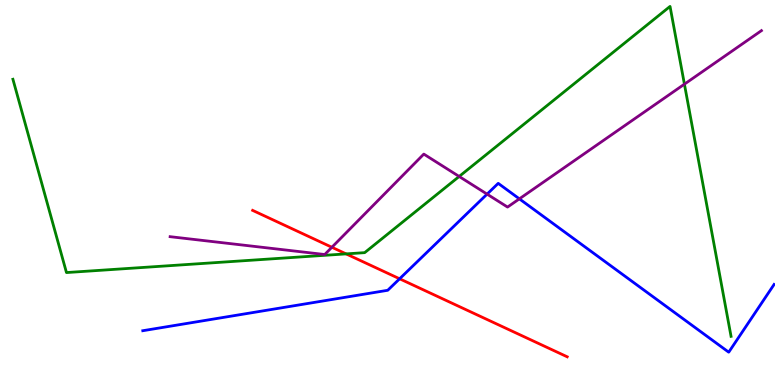[{'lines': ['blue', 'red'], 'intersections': [{'x': 5.16, 'y': 2.76}]}, {'lines': ['green', 'red'], 'intersections': [{'x': 4.47, 'y': 3.41}]}, {'lines': ['purple', 'red'], 'intersections': [{'x': 4.28, 'y': 3.58}]}, {'lines': ['blue', 'green'], 'intersections': []}, {'lines': ['blue', 'purple'], 'intersections': [{'x': 6.28, 'y': 4.96}, {'x': 6.7, 'y': 4.84}]}, {'lines': ['green', 'purple'], 'intersections': [{'x': 5.92, 'y': 5.42}, {'x': 8.83, 'y': 7.81}]}]